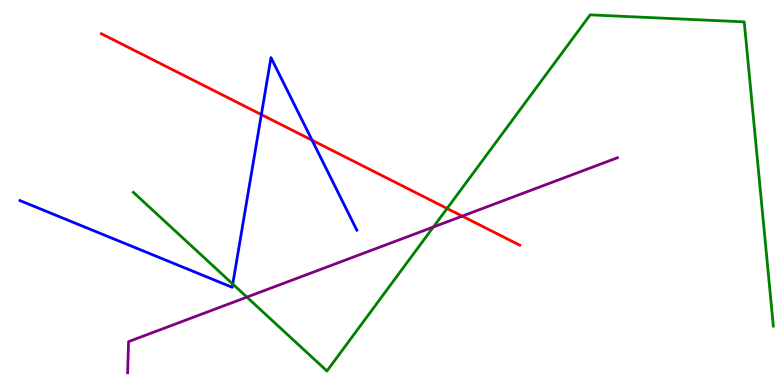[{'lines': ['blue', 'red'], 'intersections': [{'x': 3.37, 'y': 7.02}, {'x': 4.03, 'y': 6.36}]}, {'lines': ['green', 'red'], 'intersections': [{'x': 5.77, 'y': 4.59}]}, {'lines': ['purple', 'red'], 'intersections': [{'x': 5.96, 'y': 4.39}]}, {'lines': ['blue', 'green'], 'intersections': [{'x': 3.0, 'y': 2.62}]}, {'lines': ['blue', 'purple'], 'intersections': []}, {'lines': ['green', 'purple'], 'intersections': [{'x': 3.19, 'y': 2.28}, {'x': 5.59, 'y': 4.1}]}]